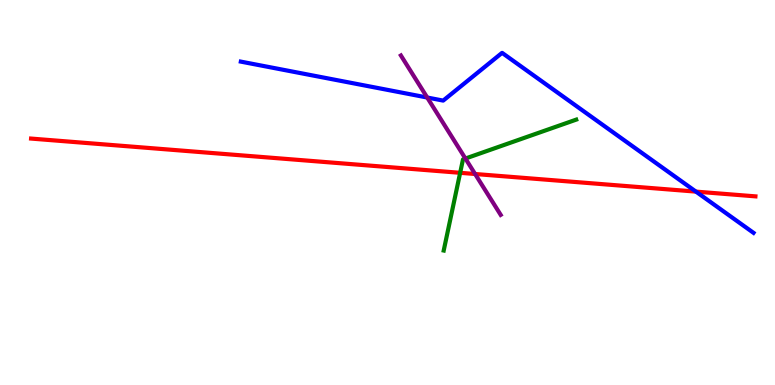[{'lines': ['blue', 'red'], 'intersections': [{'x': 8.98, 'y': 5.02}]}, {'lines': ['green', 'red'], 'intersections': [{'x': 5.94, 'y': 5.51}]}, {'lines': ['purple', 'red'], 'intersections': [{'x': 6.13, 'y': 5.48}]}, {'lines': ['blue', 'green'], 'intersections': []}, {'lines': ['blue', 'purple'], 'intersections': [{'x': 5.51, 'y': 7.47}]}, {'lines': ['green', 'purple'], 'intersections': [{'x': 6.01, 'y': 5.88}]}]